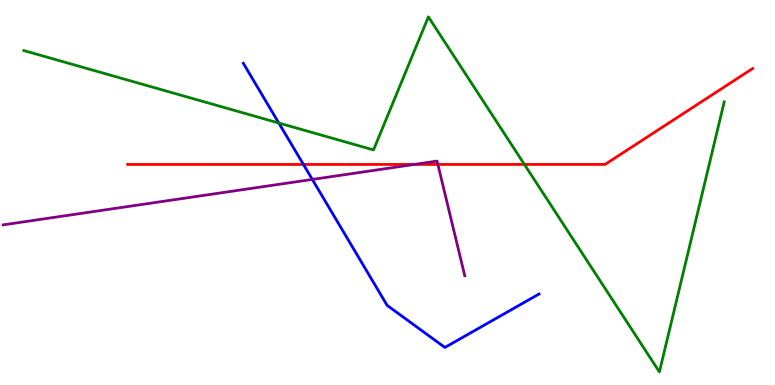[{'lines': ['blue', 'red'], 'intersections': [{'x': 3.92, 'y': 5.73}]}, {'lines': ['green', 'red'], 'intersections': [{'x': 6.77, 'y': 5.73}]}, {'lines': ['purple', 'red'], 'intersections': [{'x': 5.35, 'y': 5.73}, {'x': 5.65, 'y': 5.73}]}, {'lines': ['blue', 'green'], 'intersections': [{'x': 3.6, 'y': 6.8}]}, {'lines': ['blue', 'purple'], 'intersections': [{'x': 4.03, 'y': 5.34}]}, {'lines': ['green', 'purple'], 'intersections': []}]